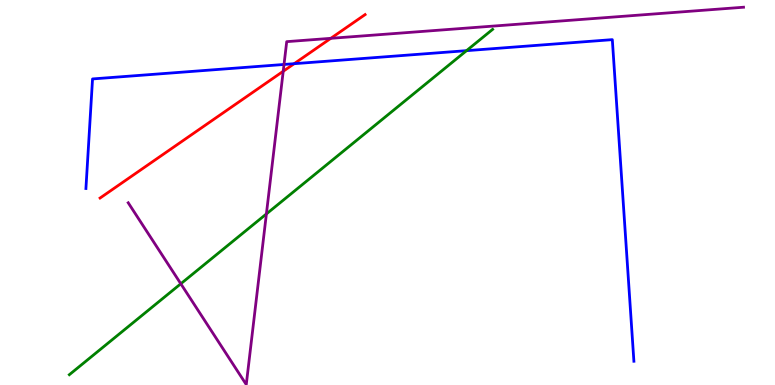[{'lines': ['blue', 'red'], 'intersections': [{'x': 3.8, 'y': 8.35}]}, {'lines': ['green', 'red'], 'intersections': []}, {'lines': ['purple', 'red'], 'intersections': [{'x': 3.65, 'y': 8.15}, {'x': 4.27, 'y': 9.0}]}, {'lines': ['blue', 'green'], 'intersections': [{'x': 6.02, 'y': 8.68}]}, {'lines': ['blue', 'purple'], 'intersections': [{'x': 3.66, 'y': 8.33}]}, {'lines': ['green', 'purple'], 'intersections': [{'x': 2.33, 'y': 2.63}, {'x': 3.44, 'y': 4.44}]}]